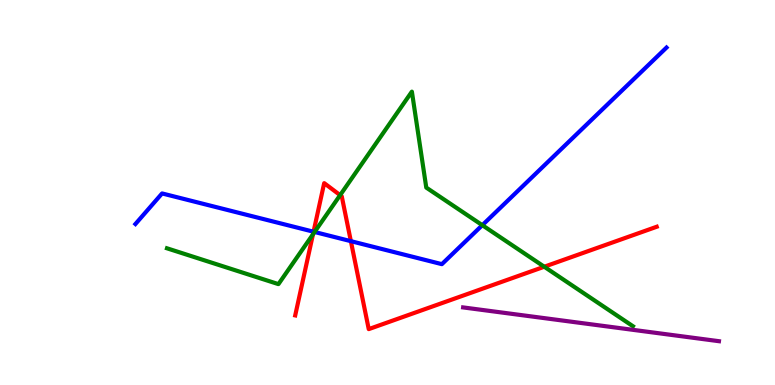[{'lines': ['blue', 'red'], 'intersections': [{'x': 4.05, 'y': 3.98}, {'x': 4.53, 'y': 3.74}]}, {'lines': ['green', 'red'], 'intersections': [{'x': 4.04, 'y': 3.91}, {'x': 4.39, 'y': 4.93}, {'x': 7.02, 'y': 3.07}]}, {'lines': ['purple', 'red'], 'intersections': []}, {'lines': ['blue', 'green'], 'intersections': [{'x': 4.06, 'y': 3.97}, {'x': 6.22, 'y': 4.15}]}, {'lines': ['blue', 'purple'], 'intersections': []}, {'lines': ['green', 'purple'], 'intersections': []}]